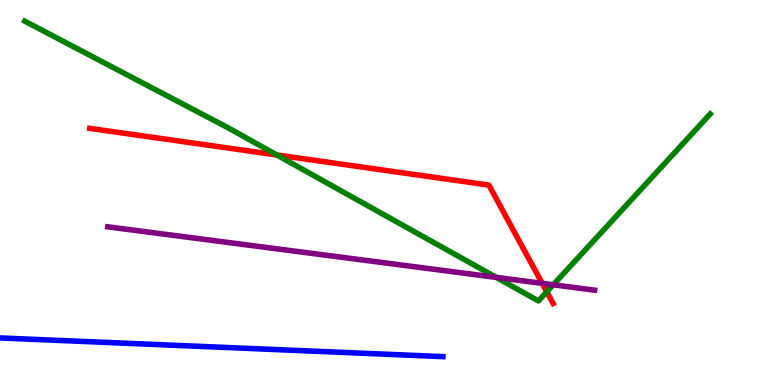[{'lines': ['blue', 'red'], 'intersections': []}, {'lines': ['green', 'red'], 'intersections': [{'x': 3.57, 'y': 5.98}, {'x': 7.06, 'y': 2.42}]}, {'lines': ['purple', 'red'], 'intersections': [{'x': 7.0, 'y': 2.64}]}, {'lines': ['blue', 'green'], 'intersections': []}, {'lines': ['blue', 'purple'], 'intersections': []}, {'lines': ['green', 'purple'], 'intersections': [{'x': 6.4, 'y': 2.8}, {'x': 7.14, 'y': 2.6}]}]